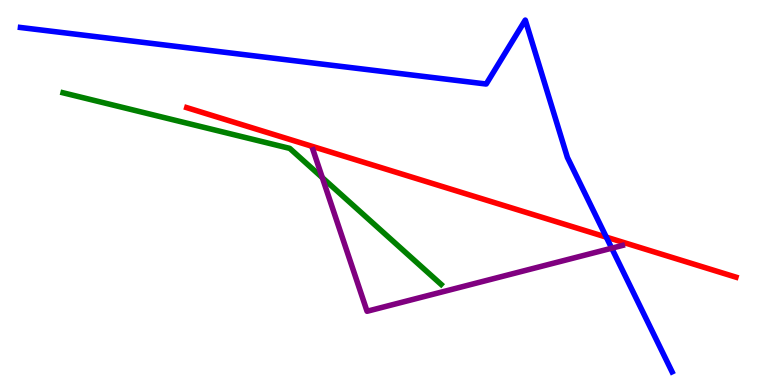[{'lines': ['blue', 'red'], 'intersections': [{'x': 7.82, 'y': 3.84}]}, {'lines': ['green', 'red'], 'intersections': []}, {'lines': ['purple', 'red'], 'intersections': []}, {'lines': ['blue', 'green'], 'intersections': []}, {'lines': ['blue', 'purple'], 'intersections': [{'x': 7.89, 'y': 3.55}]}, {'lines': ['green', 'purple'], 'intersections': [{'x': 4.16, 'y': 5.39}]}]